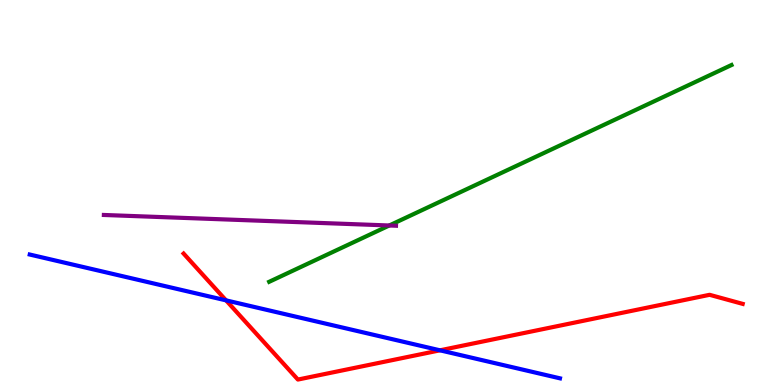[{'lines': ['blue', 'red'], 'intersections': [{'x': 2.92, 'y': 2.2}, {'x': 5.68, 'y': 0.901}]}, {'lines': ['green', 'red'], 'intersections': []}, {'lines': ['purple', 'red'], 'intersections': []}, {'lines': ['blue', 'green'], 'intersections': []}, {'lines': ['blue', 'purple'], 'intersections': []}, {'lines': ['green', 'purple'], 'intersections': [{'x': 5.02, 'y': 4.14}]}]